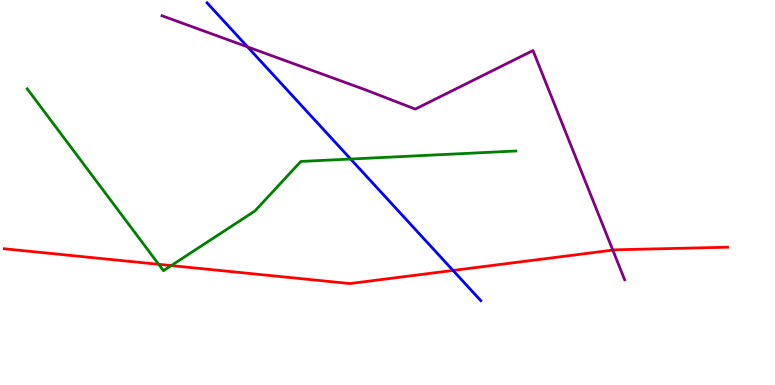[{'lines': ['blue', 'red'], 'intersections': [{'x': 5.85, 'y': 2.98}]}, {'lines': ['green', 'red'], 'intersections': [{'x': 2.05, 'y': 3.13}, {'x': 2.21, 'y': 3.1}]}, {'lines': ['purple', 'red'], 'intersections': [{'x': 7.91, 'y': 3.5}]}, {'lines': ['blue', 'green'], 'intersections': [{'x': 4.52, 'y': 5.87}]}, {'lines': ['blue', 'purple'], 'intersections': [{'x': 3.19, 'y': 8.78}]}, {'lines': ['green', 'purple'], 'intersections': []}]